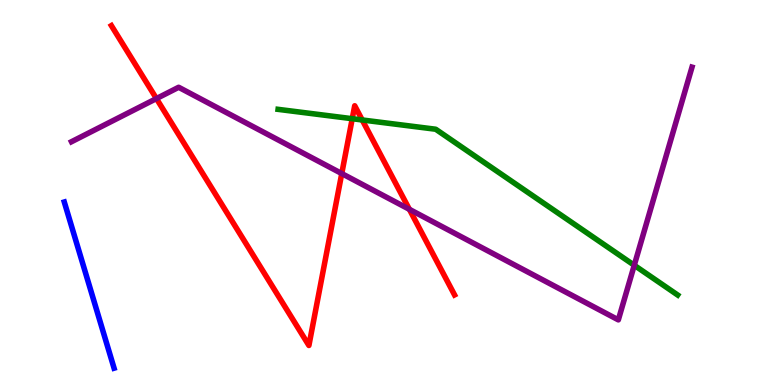[{'lines': ['blue', 'red'], 'intersections': []}, {'lines': ['green', 'red'], 'intersections': [{'x': 4.54, 'y': 6.92}, {'x': 4.67, 'y': 6.88}]}, {'lines': ['purple', 'red'], 'intersections': [{'x': 2.02, 'y': 7.44}, {'x': 4.41, 'y': 5.49}, {'x': 5.28, 'y': 4.56}]}, {'lines': ['blue', 'green'], 'intersections': []}, {'lines': ['blue', 'purple'], 'intersections': []}, {'lines': ['green', 'purple'], 'intersections': [{'x': 8.18, 'y': 3.11}]}]